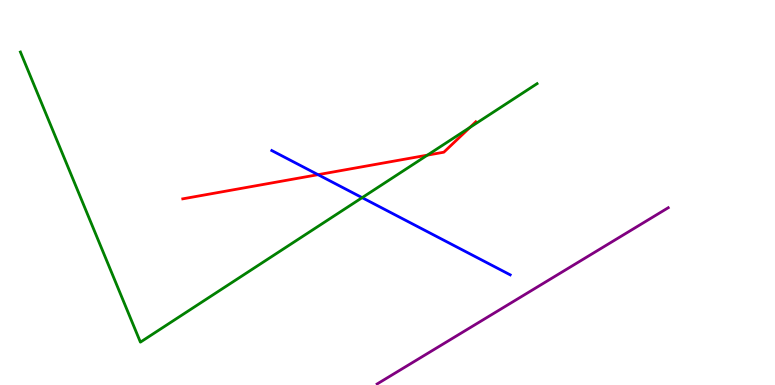[{'lines': ['blue', 'red'], 'intersections': [{'x': 4.1, 'y': 5.46}]}, {'lines': ['green', 'red'], 'intersections': [{'x': 5.51, 'y': 5.97}, {'x': 6.06, 'y': 6.69}]}, {'lines': ['purple', 'red'], 'intersections': []}, {'lines': ['blue', 'green'], 'intersections': [{'x': 4.67, 'y': 4.87}]}, {'lines': ['blue', 'purple'], 'intersections': []}, {'lines': ['green', 'purple'], 'intersections': []}]